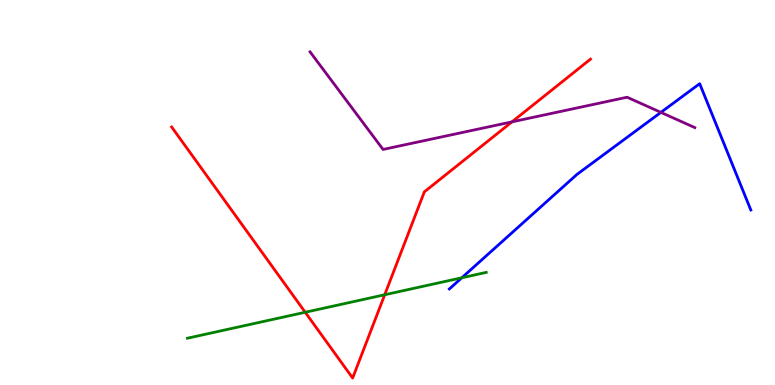[{'lines': ['blue', 'red'], 'intersections': []}, {'lines': ['green', 'red'], 'intersections': [{'x': 3.94, 'y': 1.89}, {'x': 4.96, 'y': 2.34}]}, {'lines': ['purple', 'red'], 'intersections': [{'x': 6.61, 'y': 6.83}]}, {'lines': ['blue', 'green'], 'intersections': [{'x': 5.96, 'y': 2.79}]}, {'lines': ['blue', 'purple'], 'intersections': [{'x': 8.53, 'y': 7.08}]}, {'lines': ['green', 'purple'], 'intersections': []}]